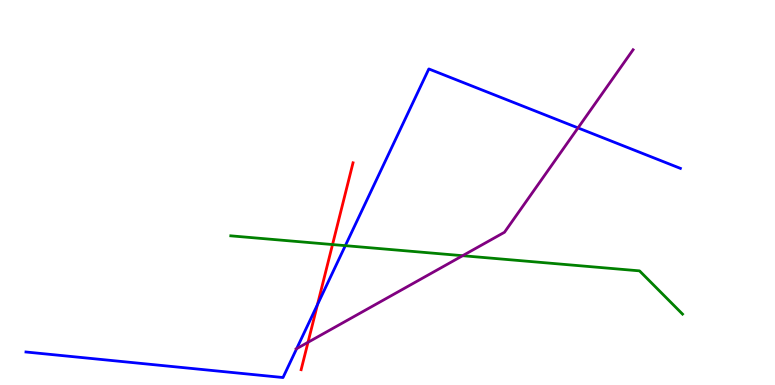[{'lines': ['blue', 'red'], 'intersections': [{'x': 4.1, 'y': 2.09}]}, {'lines': ['green', 'red'], 'intersections': [{'x': 4.29, 'y': 3.65}]}, {'lines': ['purple', 'red'], 'intersections': [{'x': 3.97, 'y': 1.11}]}, {'lines': ['blue', 'green'], 'intersections': [{'x': 4.46, 'y': 3.62}]}, {'lines': ['blue', 'purple'], 'intersections': [{'x': 3.83, 'y': 0.944}, {'x': 7.46, 'y': 6.68}]}, {'lines': ['green', 'purple'], 'intersections': [{'x': 5.97, 'y': 3.36}]}]